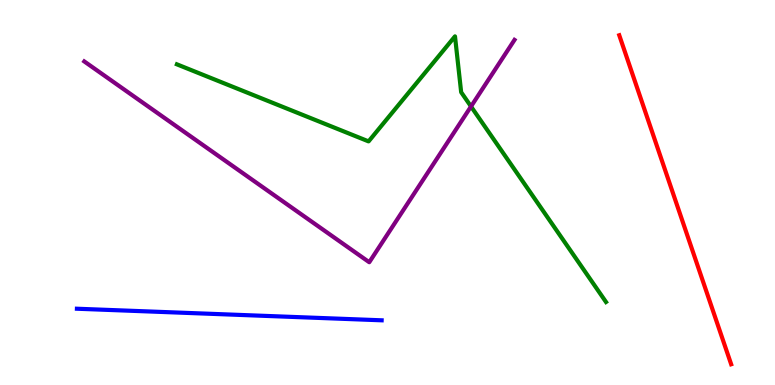[{'lines': ['blue', 'red'], 'intersections': []}, {'lines': ['green', 'red'], 'intersections': []}, {'lines': ['purple', 'red'], 'intersections': []}, {'lines': ['blue', 'green'], 'intersections': []}, {'lines': ['blue', 'purple'], 'intersections': []}, {'lines': ['green', 'purple'], 'intersections': [{'x': 6.08, 'y': 7.23}]}]